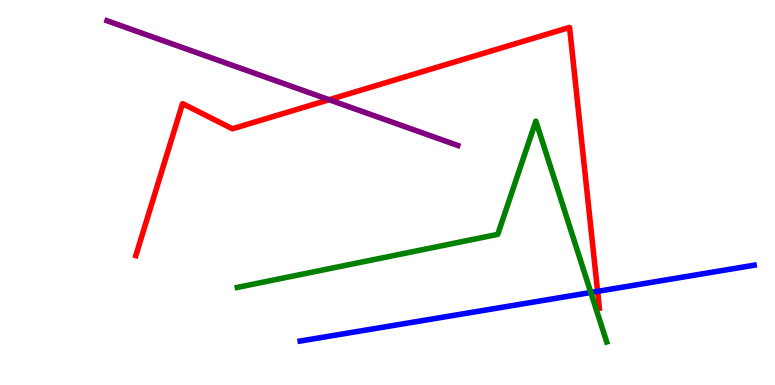[{'lines': ['blue', 'red'], 'intersections': [{'x': 7.71, 'y': 2.43}]}, {'lines': ['green', 'red'], 'intersections': []}, {'lines': ['purple', 'red'], 'intersections': [{'x': 4.25, 'y': 7.41}]}, {'lines': ['blue', 'green'], 'intersections': [{'x': 7.62, 'y': 2.4}]}, {'lines': ['blue', 'purple'], 'intersections': []}, {'lines': ['green', 'purple'], 'intersections': []}]